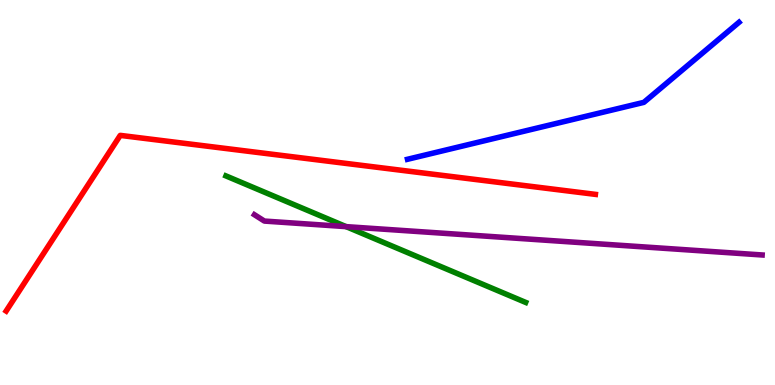[{'lines': ['blue', 'red'], 'intersections': []}, {'lines': ['green', 'red'], 'intersections': []}, {'lines': ['purple', 'red'], 'intersections': []}, {'lines': ['blue', 'green'], 'intersections': []}, {'lines': ['blue', 'purple'], 'intersections': []}, {'lines': ['green', 'purple'], 'intersections': [{'x': 4.47, 'y': 4.11}]}]